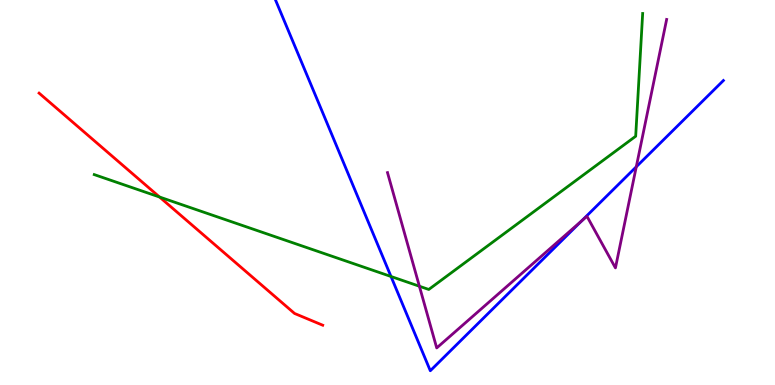[{'lines': ['blue', 'red'], 'intersections': []}, {'lines': ['green', 'red'], 'intersections': [{'x': 2.06, 'y': 4.88}]}, {'lines': ['purple', 'red'], 'intersections': []}, {'lines': ['blue', 'green'], 'intersections': [{'x': 5.05, 'y': 2.82}]}, {'lines': ['blue', 'purple'], 'intersections': [{'x': 7.5, 'y': 4.26}, {'x': 8.21, 'y': 5.67}]}, {'lines': ['green', 'purple'], 'intersections': [{'x': 5.41, 'y': 2.57}]}]